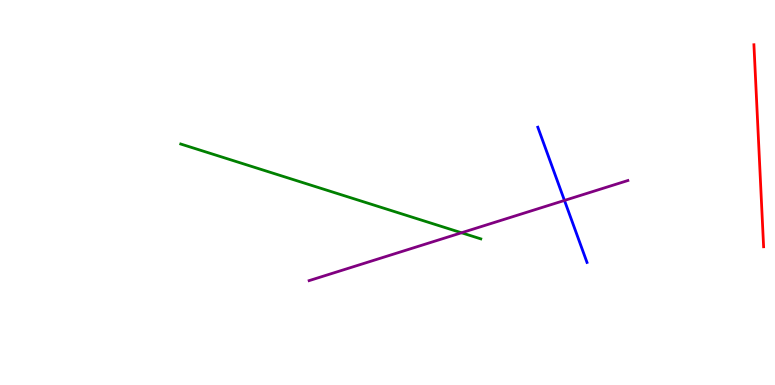[{'lines': ['blue', 'red'], 'intersections': []}, {'lines': ['green', 'red'], 'intersections': []}, {'lines': ['purple', 'red'], 'intersections': []}, {'lines': ['blue', 'green'], 'intersections': []}, {'lines': ['blue', 'purple'], 'intersections': [{'x': 7.28, 'y': 4.79}]}, {'lines': ['green', 'purple'], 'intersections': [{'x': 5.95, 'y': 3.95}]}]